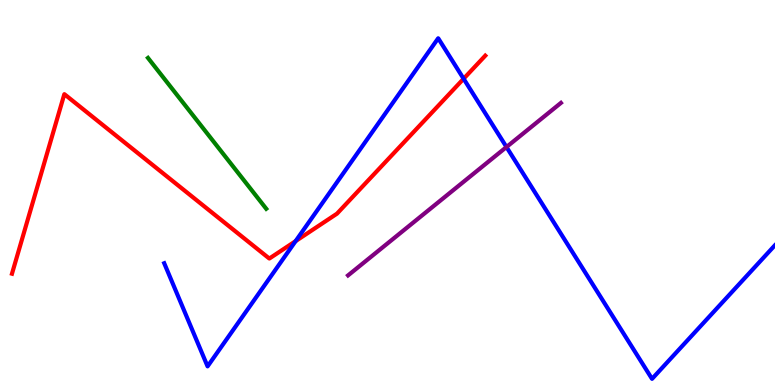[{'lines': ['blue', 'red'], 'intersections': [{'x': 3.81, 'y': 3.74}, {'x': 5.98, 'y': 7.95}]}, {'lines': ['green', 'red'], 'intersections': []}, {'lines': ['purple', 'red'], 'intersections': []}, {'lines': ['blue', 'green'], 'intersections': []}, {'lines': ['blue', 'purple'], 'intersections': [{'x': 6.54, 'y': 6.18}]}, {'lines': ['green', 'purple'], 'intersections': []}]